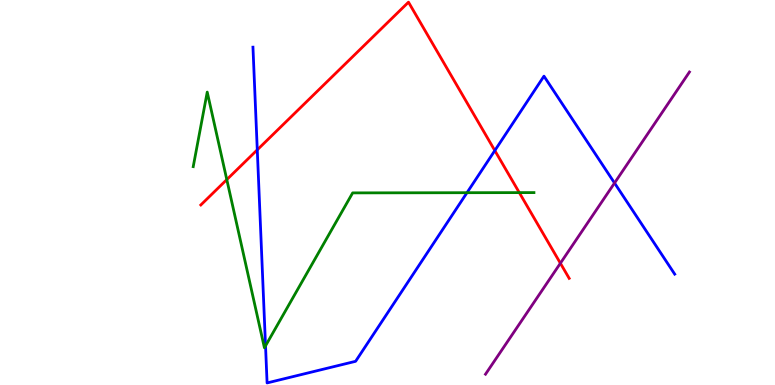[{'lines': ['blue', 'red'], 'intersections': [{'x': 3.32, 'y': 6.11}, {'x': 6.38, 'y': 6.09}]}, {'lines': ['green', 'red'], 'intersections': [{'x': 2.93, 'y': 5.34}, {'x': 6.7, 'y': 5.0}]}, {'lines': ['purple', 'red'], 'intersections': [{'x': 7.23, 'y': 3.16}]}, {'lines': ['blue', 'green'], 'intersections': [{'x': 3.43, 'y': 1.02}, {'x': 6.03, 'y': 4.99}]}, {'lines': ['blue', 'purple'], 'intersections': [{'x': 7.93, 'y': 5.25}]}, {'lines': ['green', 'purple'], 'intersections': []}]